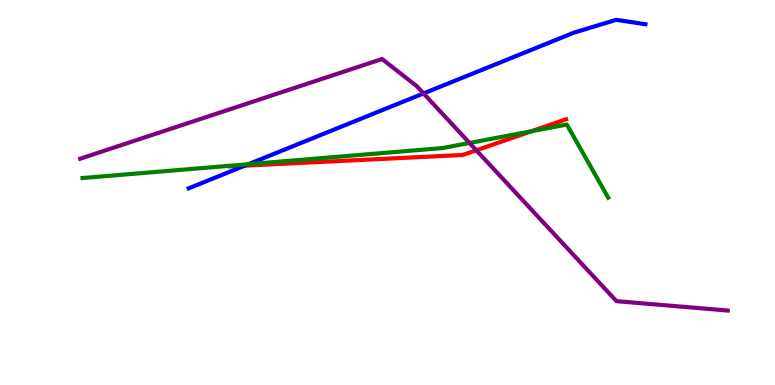[{'lines': ['blue', 'red'], 'intersections': [{'x': 3.16, 'y': 5.7}]}, {'lines': ['green', 'red'], 'intersections': [{'x': 6.86, 'y': 6.59}]}, {'lines': ['purple', 'red'], 'intersections': [{'x': 6.15, 'y': 6.1}]}, {'lines': ['blue', 'green'], 'intersections': [{'x': 3.21, 'y': 5.73}]}, {'lines': ['blue', 'purple'], 'intersections': [{'x': 5.46, 'y': 7.57}]}, {'lines': ['green', 'purple'], 'intersections': [{'x': 6.06, 'y': 6.29}]}]